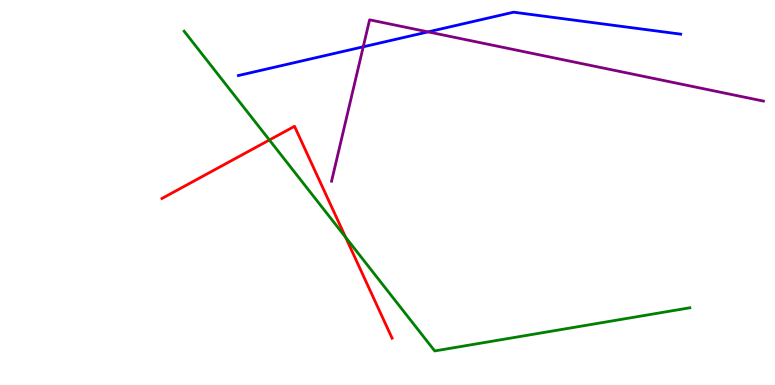[{'lines': ['blue', 'red'], 'intersections': []}, {'lines': ['green', 'red'], 'intersections': [{'x': 3.48, 'y': 6.36}, {'x': 4.46, 'y': 3.84}]}, {'lines': ['purple', 'red'], 'intersections': []}, {'lines': ['blue', 'green'], 'intersections': []}, {'lines': ['blue', 'purple'], 'intersections': [{'x': 4.69, 'y': 8.78}, {'x': 5.52, 'y': 9.17}]}, {'lines': ['green', 'purple'], 'intersections': []}]